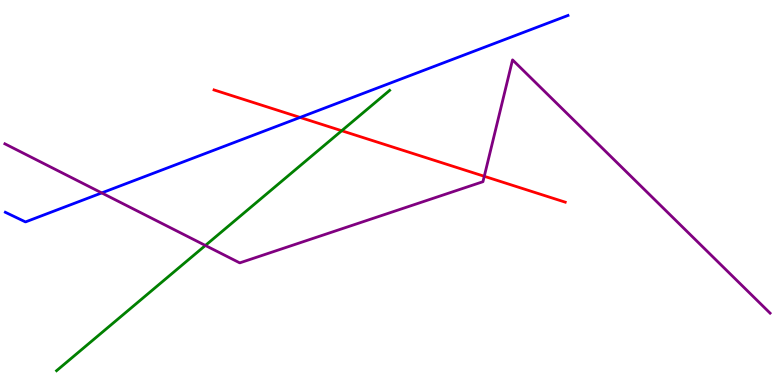[{'lines': ['blue', 'red'], 'intersections': [{'x': 3.87, 'y': 6.95}]}, {'lines': ['green', 'red'], 'intersections': [{'x': 4.41, 'y': 6.6}]}, {'lines': ['purple', 'red'], 'intersections': [{'x': 6.25, 'y': 5.42}]}, {'lines': ['blue', 'green'], 'intersections': []}, {'lines': ['blue', 'purple'], 'intersections': [{'x': 1.31, 'y': 4.99}]}, {'lines': ['green', 'purple'], 'intersections': [{'x': 2.65, 'y': 3.62}]}]